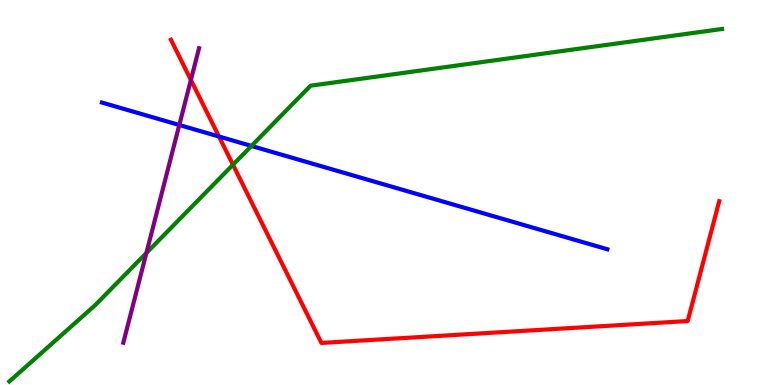[{'lines': ['blue', 'red'], 'intersections': [{'x': 2.83, 'y': 6.45}]}, {'lines': ['green', 'red'], 'intersections': [{'x': 3.01, 'y': 5.72}]}, {'lines': ['purple', 'red'], 'intersections': [{'x': 2.46, 'y': 7.92}]}, {'lines': ['blue', 'green'], 'intersections': [{'x': 3.24, 'y': 6.21}]}, {'lines': ['blue', 'purple'], 'intersections': [{'x': 2.31, 'y': 6.75}]}, {'lines': ['green', 'purple'], 'intersections': [{'x': 1.89, 'y': 3.43}]}]